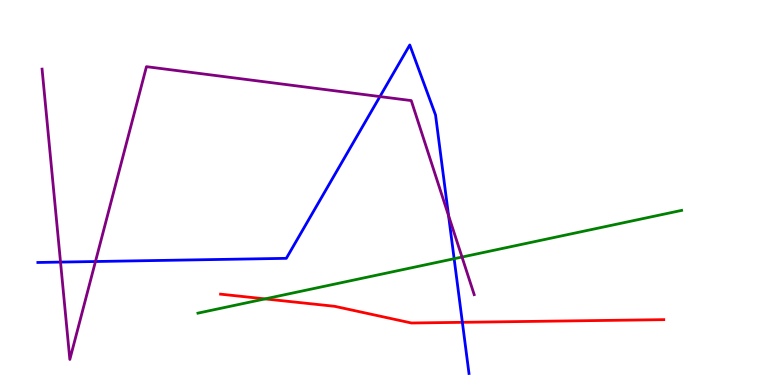[{'lines': ['blue', 'red'], 'intersections': [{'x': 5.97, 'y': 1.63}]}, {'lines': ['green', 'red'], 'intersections': [{'x': 3.42, 'y': 2.24}]}, {'lines': ['purple', 'red'], 'intersections': []}, {'lines': ['blue', 'green'], 'intersections': [{'x': 5.86, 'y': 3.28}]}, {'lines': ['blue', 'purple'], 'intersections': [{'x': 0.781, 'y': 3.19}, {'x': 1.23, 'y': 3.21}, {'x': 4.9, 'y': 7.49}, {'x': 5.79, 'y': 4.4}]}, {'lines': ['green', 'purple'], 'intersections': [{'x': 5.96, 'y': 3.32}]}]